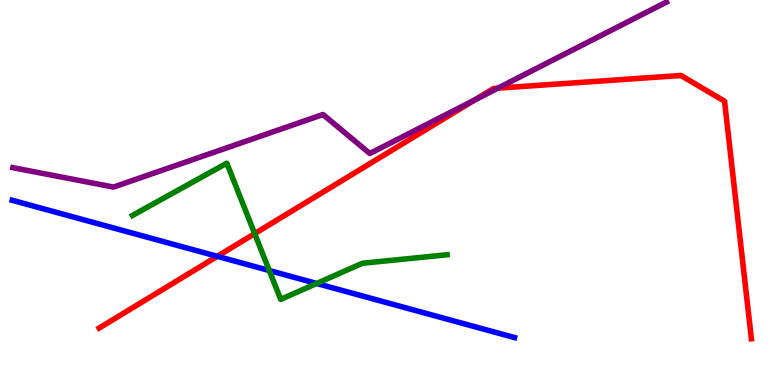[{'lines': ['blue', 'red'], 'intersections': [{'x': 2.8, 'y': 3.34}]}, {'lines': ['green', 'red'], 'intersections': [{'x': 3.29, 'y': 3.93}]}, {'lines': ['purple', 'red'], 'intersections': [{'x': 6.12, 'y': 7.4}, {'x': 6.42, 'y': 7.71}]}, {'lines': ['blue', 'green'], 'intersections': [{'x': 3.47, 'y': 2.97}, {'x': 4.09, 'y': 2.64}]}, {'lines': ['blue', 'purple'], 'intersections': []}, {'lines': ['green', 'purple'], 'intersections': []}]